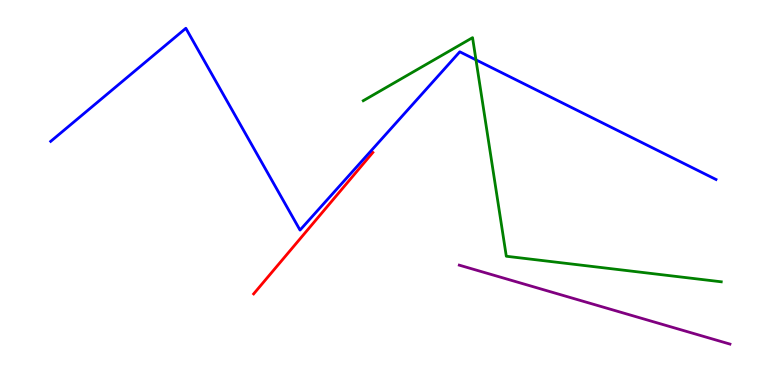[{'lines': ['blue', 'red'], 'intersections': []}, {'lines': ['green', 'red'], 'intersections': []}, {'lines': ['purple', 'red'], 'intersections': []}, {'lines': ['blue', 'green'], 'intersections': [{'x': 6.14, 'y': 8.45}]}, {'lines': ['blue', 'purple'], 'intersections': []}, {'lines': ['green', 'purple'], 'intersections': []}]